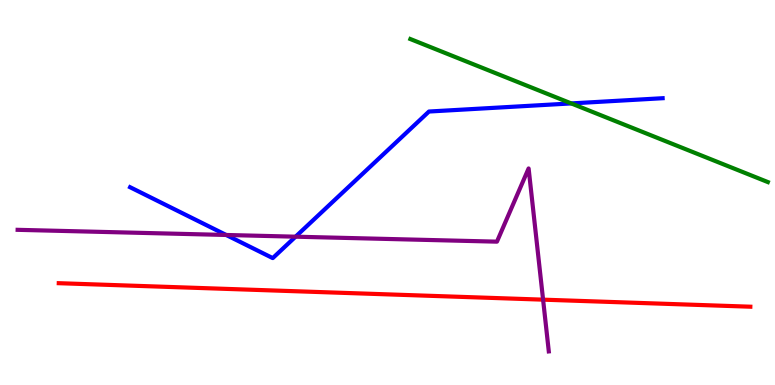[{'lines': ['blue', 'red'], 'intersections': []}, {'lines': ['green', 'red'], 'intersections': []}, {'lines': ['purple', 'red'], 'intersections': [{'x': 7.01, 'y': 2.22}]}, {'lines': ['blue', 'green'], 'intersections': [{'x': 7.37, 'y': 7.31}]}, {'lines': ['blue', 'purple'], 'intersections': [{'x': 2.92, 'y': 3.9}, {'x': 3.81, 'y': 3.85}]}, {'lines': ['green', 'purple'], 'intersections': []}]